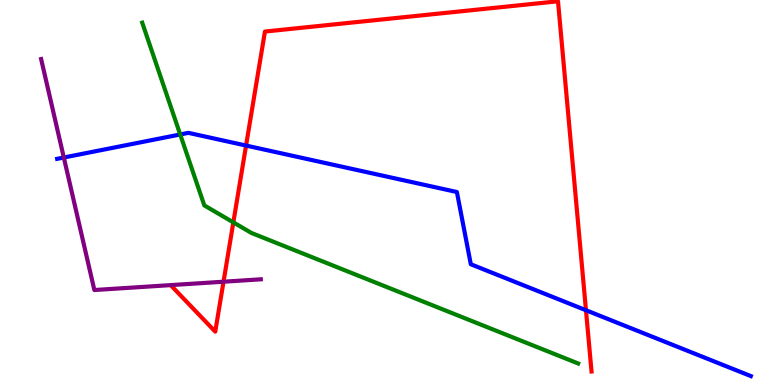[{'lines': ['blue', 'red'], 'intersections': [{'x': 3.17, 'y': 6.22}, {'x': 7.56, 'y': 1.94}]}, {'lines': ['green', 'red'], 'intersections': [{'x': 3.01, 'y': 4.22}]}, {'lines': ['purple', 'red'], 'intersections': [{'x': 2.88, 'y': 2.68}]}, {'lines': ['blue', 'green'], 'intersections': [{'x': 2.33, 'y': 6.51}]}, {'lines': ['blue', 'purple'], 'intersections': [{'x': 0.823, 'y': 5.91}]}, {'lines': ['green', 'purple'], 'intersections': []}]